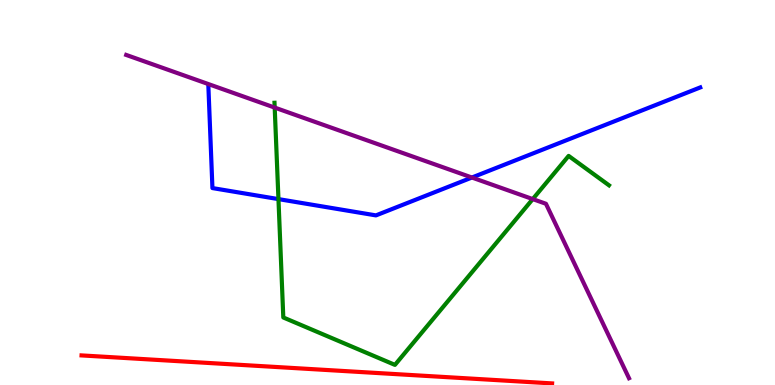[{'lines': ['blue', 'red'], 'intersections': []}, {'lines': ['green', 'red'], 'intersections': []}, {'lines': ['purple', 'red'], 'intersections': []}, {'lines': ['blue', 'green'], 'intersections': [{'x': 3.59, 'y': 4.83}]}, {'lines': ['blue', 'purple'], 'intersections': [{'x': 6.09, 'y': 5.39}]}, {'lines': ['green', 'purple'], 'intersections': [{'x': 3.54, 'y': 7.21}, {'x': 6.87, 'y': 4.83}]}]